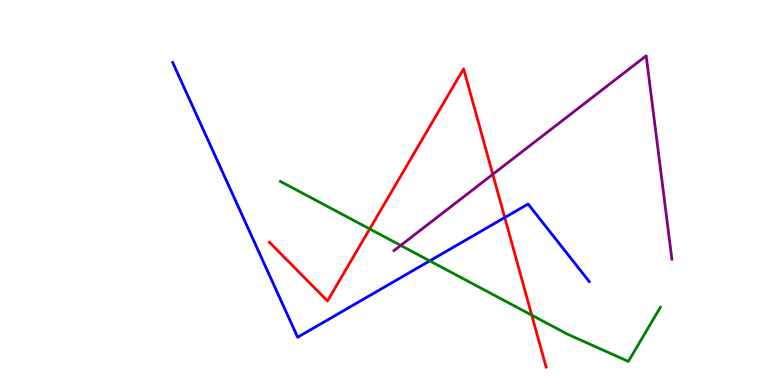[{'lines': ['blue', 'red'], 'intersections': [{'x': 6.51, 'y': 4.35}]}, {'lines': ['green', 'red'], 'intersections': [{'x': 4.77, 'y': 4.05}, {'x': 6.86, 'y': 1.81}]}, {'lines': ['purple', 'red'], 'intersections': [{'x': 6.36, 'y': 5.47}]}, {'lines': ['blue', 'green'], 'intersections': [{'x': 5.55, 'y': 3.22}]}, {'lines': ['blue', 'purple'], 'intersections': []}, {'lines': ['green', 'purple'], 'intersections': [{'x': 5.17, 'y': 3.63}]}]